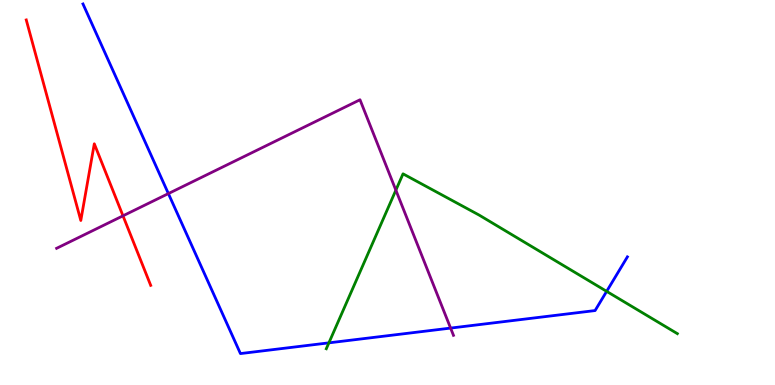[{'lines': ['blue', 'red'], 'intersections': []}, {'lines': ['green', 'red'], 'intersections': []}, {'lines': ['purple', 'red'], 'intersections': [{'x': 1.59, 'y': 4.39}]}, {'lines': ['blue', 'green'], 'intersections': [{'x': 4.24, 'y': 1.09}, {'x': 7.83, 'y': 2.43}]}, {'lines': ['blue', 'purple'], 'intersections': [{'x': 2.17, 'y': 4.97}, {'x': 5.81, 'y': 1.48}]}, {'lines': ['green', 'purple'], 'intersections': [{'x': 5.11, 'y': 5.06}]}]